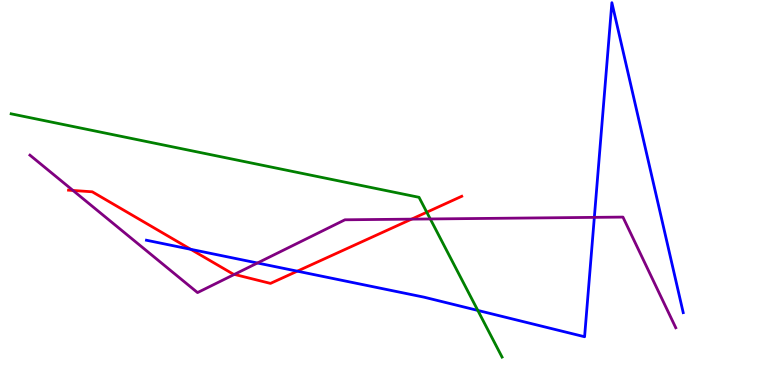[{'lines': ['blue', 'red'], 'intersections': [{'x': 2.46, 'y': 3.52}, {'x': 3.84, 'y': 2.96}]}, {'lines': ['green', 'red'], 'intersections': [{'x': 5.51, 'y': 4.49}]}, {'lines': ['purple', 'red'], 'intersections': [{'x': 0.942, 'y': 5.05}, {'x': 3.02, 'y': 2.87}, {'x': 5.31, 'y': 4.31}]}, {'lines': ['blue', 'green'], 'intersections': [{'x': 6.17, 'y': 1.94}]}, {'lines': ['blue', 'purple'], 'intersections': [{'x': 3.32, 'y': 3.17}, {'x': 7.67, 'y': 4.35}]}, {'lines': ['green', 'purple'], 'intersections': [{'x': 5.55, 'y': 4.31}]}]